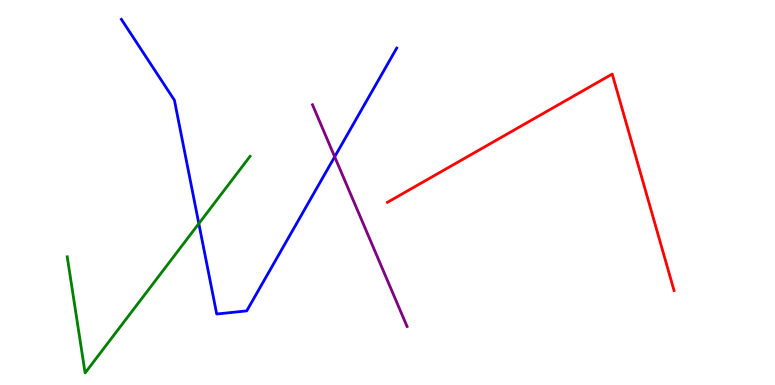[{'lines': ['blue', 'red'], 'intersections': []}, {'lines': ['green', 'red'], 'intersections': []}, {'lines': ['purple', 'red'], 'intersections': []}, {'lines': ['blue', 'green'], 'intersections': [{'x': 2.57, 'y': 4.19}]}, {'lines': ['blue', 'purple'], 'intersections': [{'x': 4.32, 'y': 5.93}]}, {'lines': ['green', 'purple'], 'intersections': []}]